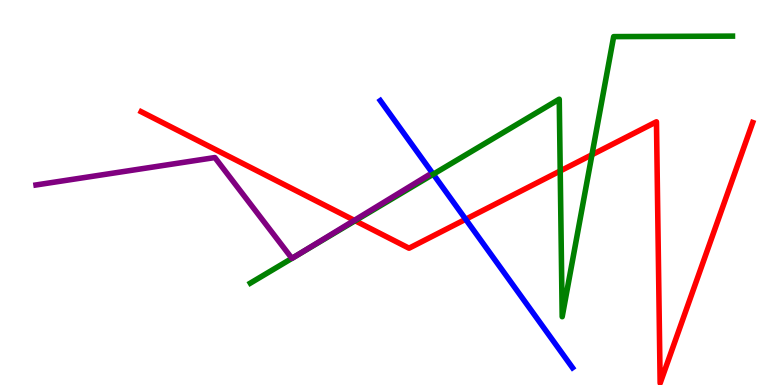[{'lines': ['blue', 'red'], 'intersections': [{'x': 6.01, 'y': 4.3}]}, {'lines': ['green', 'red'], 'intersections': [{'x': 4.58, 'y': 4.27}, {'x': 7.23, 'y': 5.56}, {'x': 7.64, 'y': 5.98}]}, {'lines': ['purple', 'red'], 'intersections': [{'x': 4.57, 'y': 4.28}]}, {'lines': ['blue', 'green'], 'intersections': [{'x': 5.59, 'y': 5.47}]}, {'lines': ['blue', 'purple'], 'intersections': []}, {'lines': ['green', 'purple'], 'intersections': [{'x': 3.77, 'y': 3.29}, {'x': 3.78, 'y': 3.31}]}]